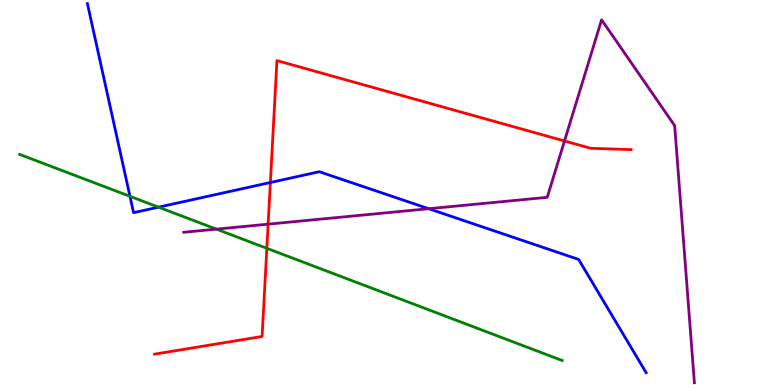[{'lines': ['blue', 'red'], 'intersections': [{'x': 3.49, 'y': 5.26}]}, {'lines': ['green', 'red'], 'intersections': [{'x': 3.44, 'y': 3.55}]}, {'lines': ['purple', 'red'], 'intersections': [{'x': 3.46, 'y': 4.18}, {'x': 7.28, 'y': 6.34}]}, {'lines': ['blue', 'green'], 'intersections': [{'x': 1.68, 'y': 4.9}, {'x': 2.05, 'y': 4.62}]}, {'lines': ['blue', 'purple'], 'intersections': [{'x': 5.53, 'y': 4.58}]}, {'lines': ['green', 'purple'], 'intersections': [{'x': 2.79, 'y': 4.05}]}]